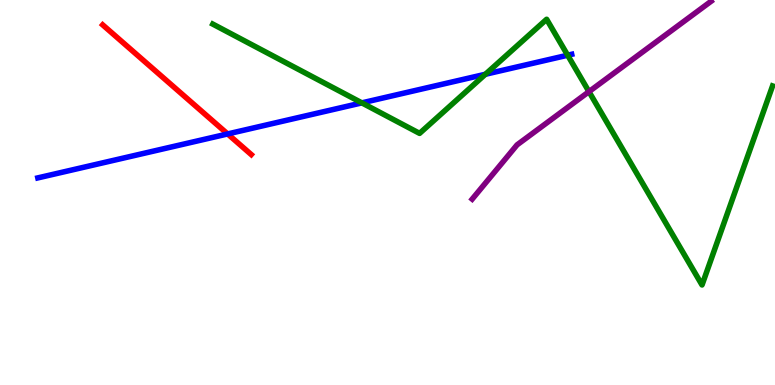[{'lines': ['blue', 'red'], 'intersections': [{'x': 2.94, 'y': 6.52}]}, {'lines': ['green', 'red'], 'intersections': []}, {'lines': ['purple', 'red'], 'intersections': []}, {'lines': ['blue', 'green'], 'intersections': [{'x': 4.67, 'y': 7.33}, {'x': 6.26, 'y': 8.07}, {'x': 7.32, 'y': 8.57}]}, {'lines': ['blue', 'purple'], 'intersections': []}, {'lines': ['green', 'purple'], 'intersections': [{'x': 7.6, 'y': 7.62}]}]